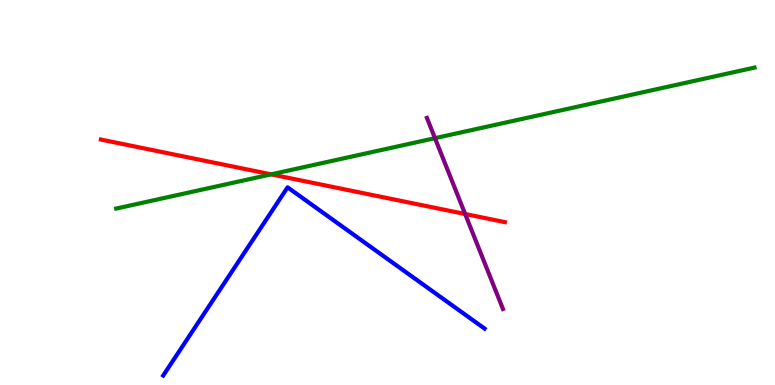[{'lines': ['blue', 'red'], 'intersections': []}, {'lines': ['green', 'red'], 'intersections': [{'x': 3.5, 'y': 5.47}]}, {'lines': ['purple', 'red'], 'intersections': [{'x': 6.0, 'y': 4.44}]}, {'lines': ['blue', 'green'], 'intersections': []}, {'lines': ['blue', 'purple'], 'intersections': []}, {'lines': ['green', 'purple'], 'intersections': [{'x': 5.61, 'y': 6.41}]}]